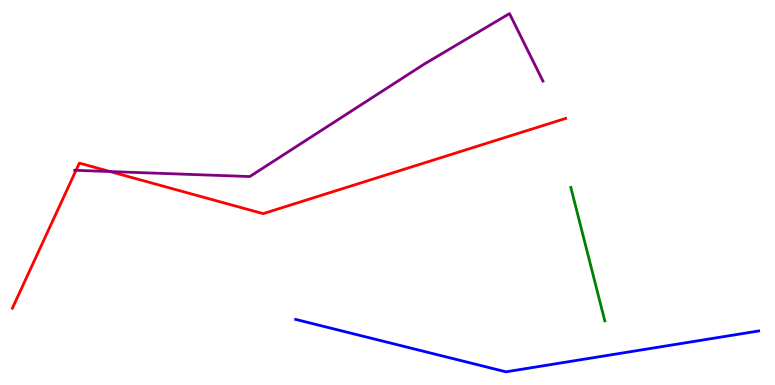[{'lines': ['blue', 'red'], 'intersections': []}, {'lines': ['green', 'red'], 'intersections': []}, {'lines': ['purple', 'red'], 'intersections': [{'x': 0.981, 'y': 5.58}, {'x': 1.42, 'y': 5.54}]}, {'lines': ['blue', 'green'], 'intersections': []}, {'lines': ['blue', 'purple'], 'intersections': []}, {'lines': ['green', 'purple'], 'intersections': []}]